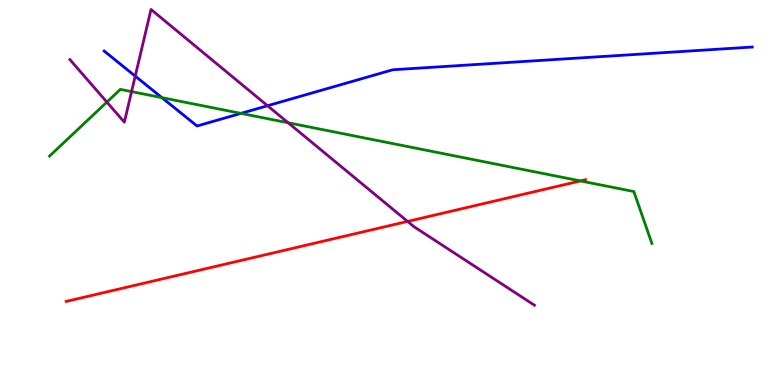[{'lines': ['blue', 'red'], 'intersections': []}, {'lines': ['green', 'red'], 'intersections': [{'x': 7.49, 'y': 5.3}]}, {'lines': ['purple', 'red'], 'intersections': [{'x': 5.26, 'y': 4.25}]}, {'lines': ['blue', 'green'], 'intersections': [{'x': 2.09, 'y': 7.46}, {'x': 3.11, 'y': 7.06}]}, {'lines': ['blue', 'purple'], 'intersections': [{'x': 1.74, 'y': 8.02}, {'x': 3.45, 'y': 7.25}]}, {'lines': ['green', 'purple'], 'intersections': [{'x': 1.38, 'y': 7.35}, {'x': 1.7, 'y': 7.62}, {'x': 3.72, 'y': 6.81}]}]